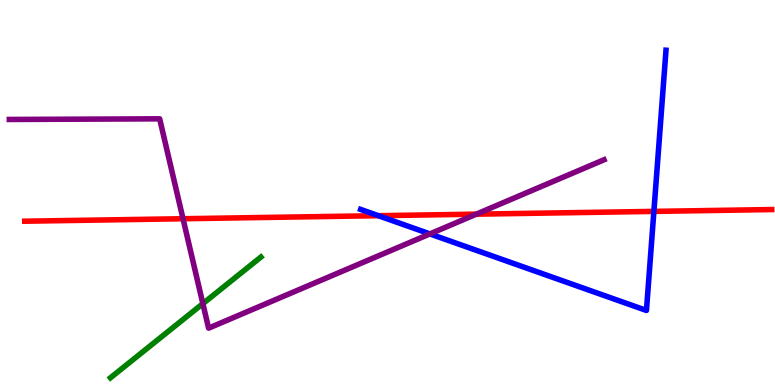[{'lines': ['blue', 'red'], 'intersections': [{'x': 4.88, 'y': 4.4}, {'x': 8.44, 'y': 4.51}]}, {'lines': ['green', 'red'], 'intersections': []}, {'lines': ['purple', 'red'], 'intersections': [{'x': 2.36, 'y': 4.32}, {'x': 6.15, 'y': 4.44}]}, {'lines': ['blue', 'green'], 'intersections': []}, {'lines': ['blue', 'purple'], 'intersections': [{'x': 5.55, 'y': 3.92}]}, {'lines': ['green', 'purple'], 'intersections': [{'x': 2.62, 'y': 2.11}]}]